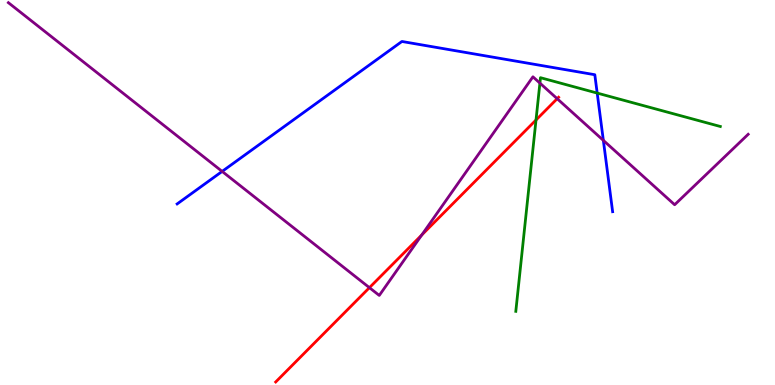[{'lines': ['blue', 'red'], 'intersections': []}, {'lines': ['green', 'red'], 'intersections': [{'x': 6.92, 'y': 6.88}]}, {'lines': ['purple', 'red'], 'intersections': [{'x': 4.77, 'y': 2.53}, {'x': 5.44, 'y': 3.9}, {'x': 7.19, 'y': 7.44}]}, {'lines': ['blue', 'green'], 'intersections': [{'x': 7.71, 'y': 7.58}]}, {'lines': ['blue', 'purple'], 'intersections': [{'x': 2.87, 'y': 5.55}, {'x': 7.79, 'y': 6.35}]}, {'lines': ['green', 'purple'], 'intersections': [{'x': 6.97, 'y': 7.84}]}]